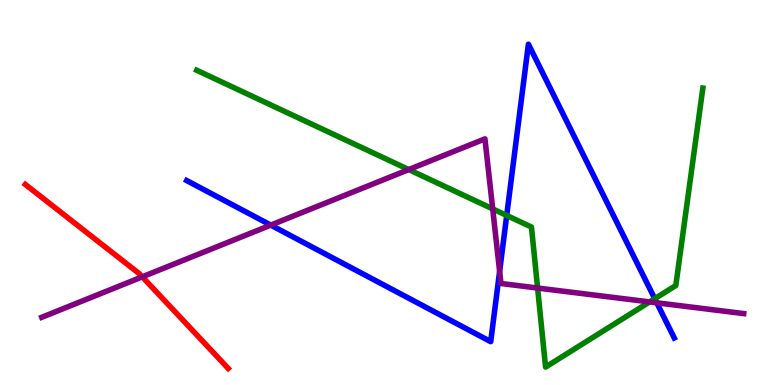[{'lines': ['blue', 'red'], 'intersections': []}, {'lines': ['green', 'red'], 'intersections': []}, {'lines': ['purple', 'red'], 'intersections': [{'x': 1.84, 'y': 2.81}]}, {'lines': ['blue', 'green'], 'intersections': [{'x': 6.54, 'y': 4.4}, {'x': 8.45, 'y': 2.24}]}, {'lines': ['blue', 'purple'], 'intersections': [{'x': 3.49, 'y': 4.15}, {'x': 6.45, 'y': 2.95}, {'x': 8.47, 'y': 2.13}]}, {'lines': ['green', 'purple'], 'intersections': [{'x': 5.27, 'y': 5.6}, {'x': 6.36, 'y': 4.57}, {'x': 6.94, 'y': 2.52}, {'x': 8.38, 'y': 2.16}]}]